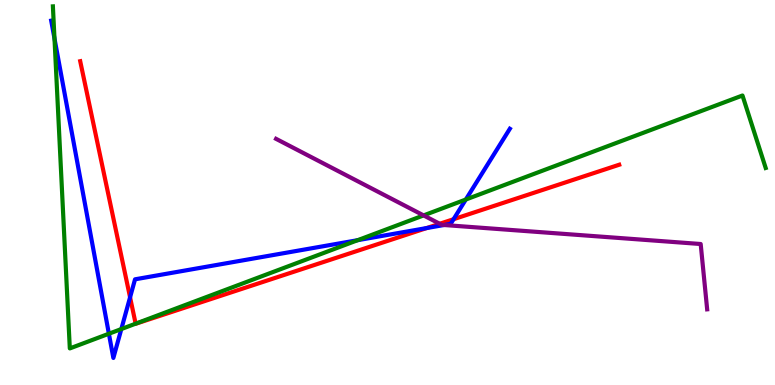[{'lines': ['blue', 'red'], 'intersections': [{'x': 1.68, 'y': 2.28}, {'x': 5.51, 'y': 4.08}, {'x': 5.85, 'y': 4.31}]}, {'lines': ['green', 'red'], 'intersections': [{'x': 1.75, 'y': 1.59}]}, {'lines': ['purple', 'red'], 'intersections': [{'x': 5.67, 'y': 4.19}]}, {'lines': ['blue', 'green'], 'intersections': [{'x': 0.703, 'y': 9.0}, {'x': 1.41, 'y': 1.33}, {'x': 1.57, 'y': 1.45}, {'x': 4.62, 'y': 3.76}, {'x': 6.01, 'y': 4.82}]}, {'lines': ['blue', 'purple'], 'intersections': [{'x': 5.73, 'y': 4.16}]}, {'lines': ['green', 'purple'], 'intersections': [{'x': 5.47, 'y': 4.41}]}]